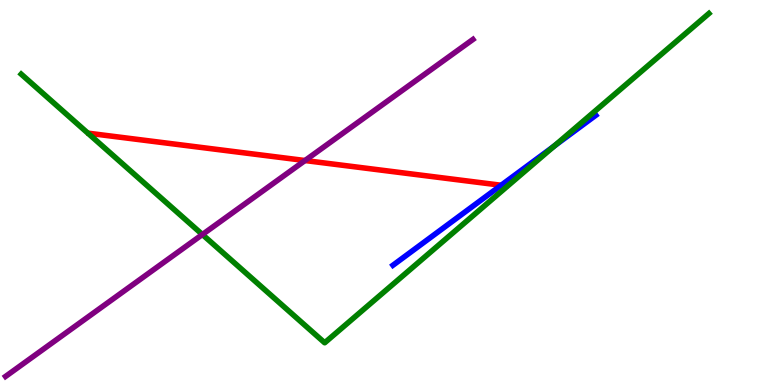[{'lines': ['blue', 'red'], 'intersections': [{'x': 6.47, 'y': 5.19}]}, {'lines': ['green', 'red'], 'intersections': []}, {'lines': ['purple', 'red'], 'intersections': [{'x': 3.94, 'y': 5.83}]}, {'lines': ['blue', 'green'], 'intersections': [{'x': 7.15, 'y': 6.21}]}, {'lines': ['blue', 'purple'], 'intersections': []}, {'lines': ['green', 'purple'], 'intersections': [{'x': 2.61, 'y': 3.91}]}]